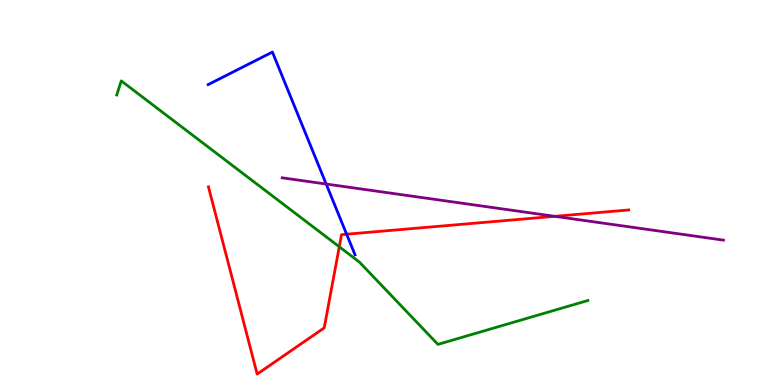[{'lines': ['blue', 'red'], 'intersections': [{'x': 4.47, 'y': 3.92}]}, {'lines': ['green', 'red'], 'intersections': [{'x': 4.38, 'y': 3.59}]}, {'lines': ['purple', 'red'], 'intersections': [{'x': 7.16, 'y': 4.38}]}, {'lines': ['blue', 'green'], 'intersections': []}, {'lines': ['blue', 'purple'], 'intersections': [{'x': 4.21, 'y': 5.22}]}, {'lines': ['green', 'purple'], 'intersections': []}]